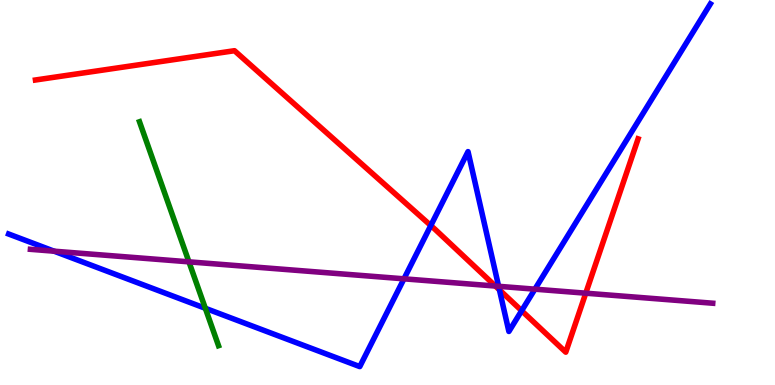[{'lines': ['blue', 'red'], 'intersections': [{'x': 5.56, 'y': 4.14}, {'x': 6.44, 'y': 2.47}, {'x': 6.73, 'y': 1.93}]}, {'lines': ['green', 'red'], 'intersections': []}, {'lines': ['purple', 'red'], 'intersections': [{'x': 6.39, 'y': 2.57}, {'x': 7.56, 'y': 2.38}]}, {'lines': ['blue', 'green'], 'intersections': [{'x': 2.65, 'y': 1.99}]}, {'lines': ['blue', 'purple'], 'intersections': [{'x': 0.698, 'y': 3.48}, {'x': 5.21, 'y': 2.76}, {'x': 6.43, 'y': 2.56}, {'x': 6.9, 'y': 2.49}]}, {'lines': ['green', 'purple'], 'intersections': [{'x': 2.44, 'y': 3.2}]}]